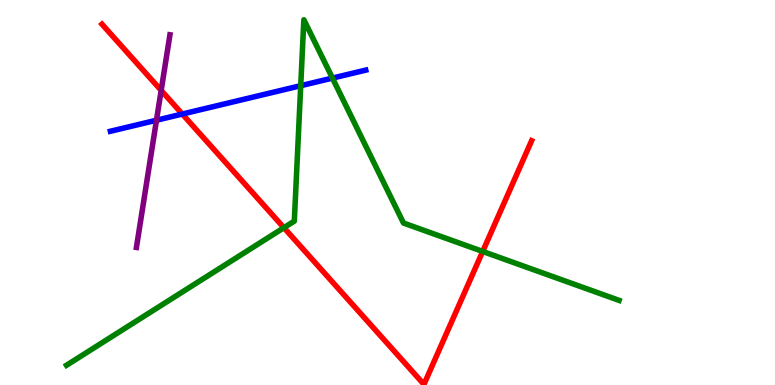[{'lines': ['blue', 'red'], 'intersections': [{'x': 2.35, 'y': 7.04}]}, {'lines': ['green', 'red'], 'intersections': [{'x': 3.66, 'y': 4.09}, {'x': 6.23, 'y': 3.47}]}, {'lines': ['purple', 'red'], 'intersections': [{'x': 2.08, 'y': 7.65}]}, {'lines': ['blue', 'green'], 'intersections': [{'x': 3.88, 'y': 7.77}, {'x': 4.29, 'y': 7.97}]}, {'lines': ['blue', 'purple'], 'intersections': [{'x': 2.02, 'y': 6.88}]}, {'lines': ['green', 'purple'], 'intersections': []}]